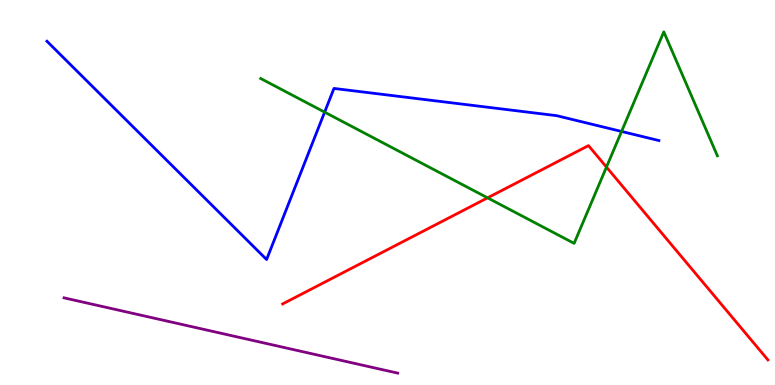[{'lines': ['blue', 'red'], 'intersections': []}, {'lines': ['green', 'red'], 'intersections': [{'x': 6.29, 'y': 4.86}, {'x': 7.83, 'y': 5.66}]}, {'lines': ['purple', 'red'], 'intersections': []}, {'lines': ['blue', 'green'], 'intersections': [{'x': 4.19, 'y': 7.09}, {'x': 8.02, 'y': 6.59}]}, {'lines': ['blue', 'purple'], 'intersections': []}, {'lines': ['green', 'purple'], 'intersections': []}]